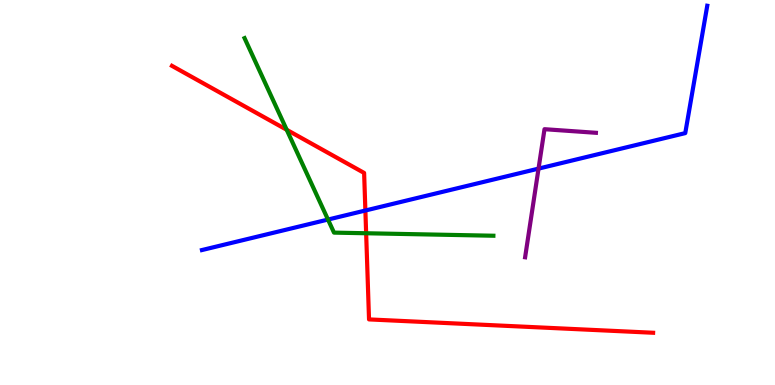[{'lines': ['blue', 'red'], 'intersections': [{'x': 4.71, 'y': 4.53}]}, {'lines': ['green', 'red'], 'intersections': [{'x': 3.7, 'y': 6.63}, {'x': 4.72, 'y': 3.94}]}, {'lines': ['purple', 'red'], 'intersections': []}, {'lines': ['blue', 'green'], 'intersections': [{'x': 4.23, 'y': 4.3}]}, {'lines': ['blue', 'purple'], 'intersections': [{'x': 6.95, 'y': 5.62}]}, {'lines': ['green', 'purple'], 'intersections': []}]